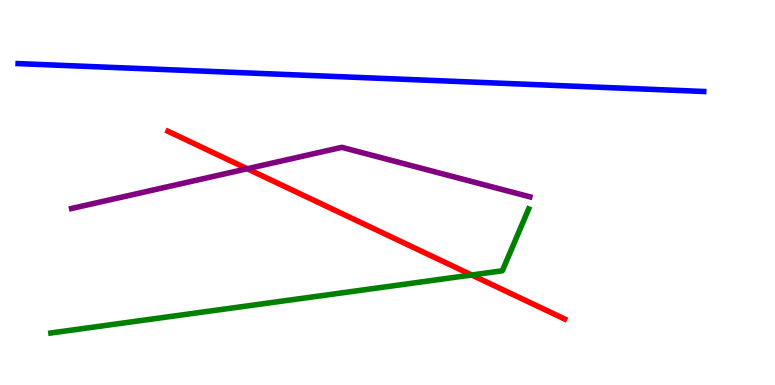[{'lines': ['blue', 'red'], 'intersections': []}, {'lines': ['green', 'red'], 'intersections': [{'x': 6.09, 'y': 2.86}]}, {'lines': ['purple', 'red'], 'intersections': [{'x': 3.19, 'y': 5.62}]}, {'lines': ['blue', 'green'], 'intersections': []}, {'lines': ['blue', 'purple'], 'intersections': []}, {'lines': ['green', 'purple'], 'intersections': []}]